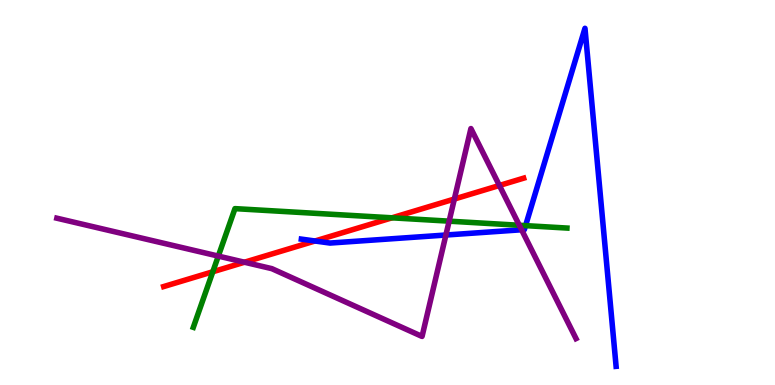[{'lines': ['blue', 'red'], 'intersections': [{'x': 4.06, 'y': 3.74}]}, {'lines': ['green', 'red'], 'intersections': [{'x': 2.75, 'y': 2.94}, {'x': 5.06, 'y': 4.34}]}, {'lines': ['purple', 'red'], 'intersections': [{'x': 3.15, 'y': 3.19}, {'x': 5.86, 'y': 4.83}, {'x': 6.44, 'y': 5.18}]}, {'lines': ['blue', 'green'], 'intersections': [{'x': 6.78, 'y': 4.14}]}, {'lines': ['blue', 'purple'], 'intersections': [{'x': 5.75, 'y': 3.9}, {'x': 6.73, 'y': 4.03}]}, {'lines': ['green', 'purple'], 'intersections': [{'x': 2.82, 'y': 3.35}, {'x': 5.8, 'y': 4.26}, {'x': 6.7, 'y': 4.15}]}]